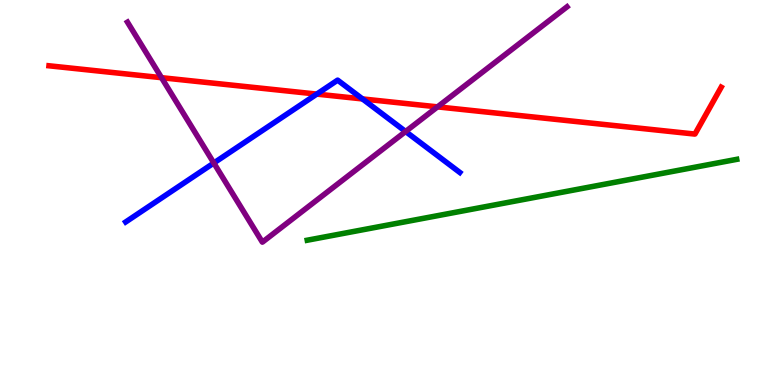[{'lines': ['blue', 'red'], 'intersections': [{'x': 4.09, 'y': 7.56}, {'x': 4.68, 'y': 7.43}]}, {'lines': ['green', 'red'], 'intersections': []}, {'lines': ['purple', 'red'], 'intersections': [{'x': 2.08, 'y': 7.98}, {'x': 5.65, 'y': 7.22}]}, {'lines': ['blue', 'green'], 'intersections': []}, {'lines': ['blue', 'purple'], 'intersections': [{'x': 2.76, 'y': 5.77}, {'x': 5.23, 'y': 6.58}]}, {'lines': ['green', 'purple'], 'intersections': []}]